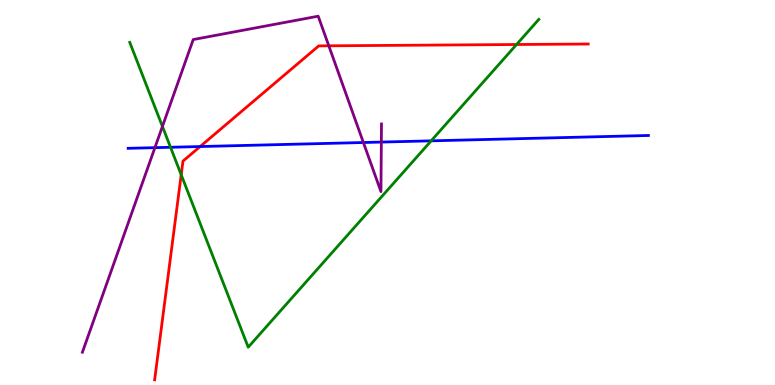[{'lines': ['blue', 'red'], 'intersections': [{'x': 2.58, 'y': 6.19}]}, {'lines': ['green', 'red'], 'intersections': [{'x': 2.34, 'y': 5.46}, {'x': 6.67, 'y': 8.84}]}, {'lines': ['purple', 'red'], 'intersections': [{'x': 4.24, 'y': 8.81}]}, {'lines': ['blue', 'green'], 'intersections': [{'x': 2.2, 'y': 6.17}, {'x': 5.56, 'y': 6.34}]}, {'lines': ['blue', 'purple'], 'intersections': [{'x': 2.0, 'y': 6.16}, {'x': 4.69, 'y': 6.3}, {'x': 4.92, 'y': 6.31}]}, {'lines': ['green', 'purple'], 'intersections': [{'x': 2.1, 'y': 6.72}]}]